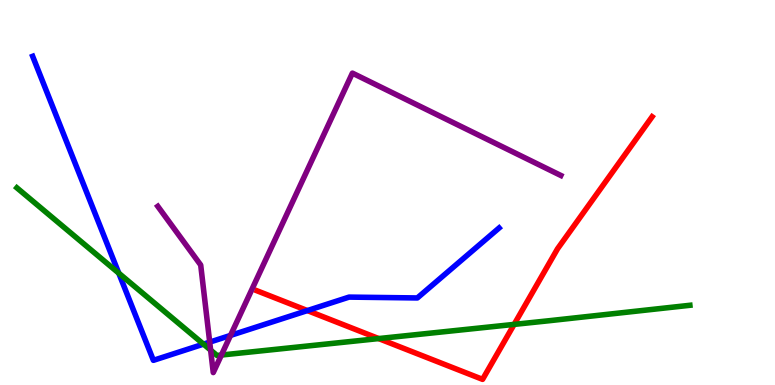[{'lines': ['blue', 'red'], 'intersections': [{'x': 3.97, 'y': 1.93}]}, {'lines': ['green', 'red'], 'intersections': [{'x': 4.89, 'y': 1.21}, {'x': 6.63, 'y': 1.57}]}, {'lines': ['purple', 'red'], 'intersections': []}, {'lines': ['blue', 'green'], 'intersections': [{'x': 1.53, 'y': 2.9}, {'x': 2.63, 'y': 1.06}]}, {'lines': ['blue', 'purple'], 'intersections': [{'x': 2.71, 'y': 1.11}, {'x': 2.97, 'y': 1.29}]}, {'lines': ['green', 'purple'], 'intersections': [{'x': 2.72, 'y': 0.906}, {'x': 2.86, 'y': 0.778}]}]